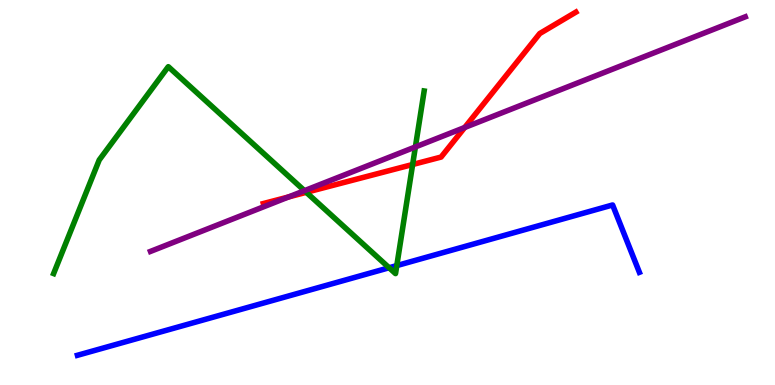[{'lines': ['blue', 'red'], 'intersections': []}, {'lines': ['green', 'red'], 'intersections': [{'x': 3.95, 'y': 5.0}, {'x': 5.32, 'y': 5.73}]}, {'lines': ['purple', 'red'], 'intersections': [{'x': 3.72, 'y': 4.88}, {'x': 6.0, 'y': 6.69}]}, {'lines': ['blue', 'green'], 'intersections': [{'x': 5.02, 'y': 3.05}, {'x': 5.12, 'y': 3.1}]}, {'lines': ['blue', 'purple'], 'intersections': []}, {'lines': ['green', 'purple'], 'intersections': [{'x': 3.93, 'y': 5.05}, {'x': 5.36, 'y': 6.18}]}]